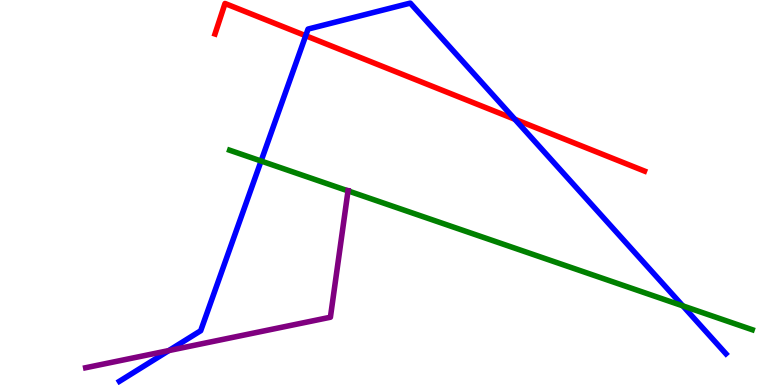[{'lines': ['blue', 'red'], 'intersections': [{'x': 3.94, 'y': 9.07}, {'x': 6.64, 'y': 6.9}]}, {'lines': ['green', 'red'], 'intersections': []}, {'lines': ['purple', 'red'], 'intersections': []}, {'lines': ['blue', 'green'], 'intersections': [{'x': 3.37, 'y': 5.82}, {'x': 8.81, 'y': 2.06}]}, {'lines': ['blue', 'purple'], 'intersections': [{'x': 2.18, 'y': 0.894}]}, {'lines': ['green', 'purple'], 'intersections': [{'x': 4.49, 'y': 5.04}]}]